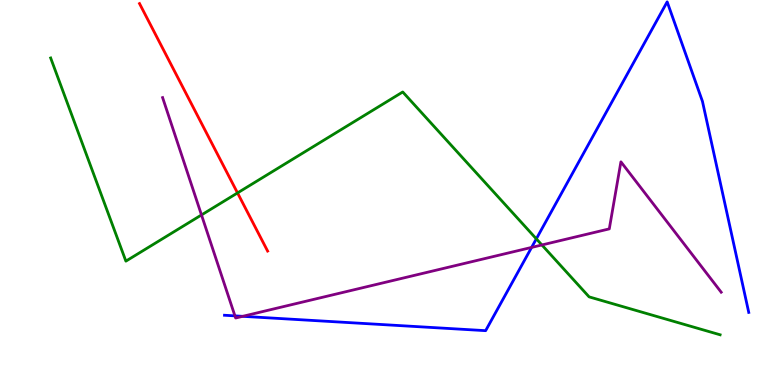[{'lines': ['blue', 'red'], 'intersections': []}, {'lines': ['green', 'red'], 'intersections': [{'x': 3.06, 'y': 4.99}]}, {'lines': ['purple', 'red'], 'intersections': []}, {'lines': ['blue', 'green'], 'intersections': [{'x': 6.92, 'y': 3.8}]}, {'lines': ['blue', 'purple'], 'intersections': [{'x': 3.03, 'y': 1.8}, {'x': 3.13, 'y': 1.78}, {'x': 6.86, 'y': 3.57}]}, {'lines': ['green', 'purple'], 'intersections': [{'x': 2.6, 'y': 4.42}, {'x': 6.99, 'y': 3.64}]}]